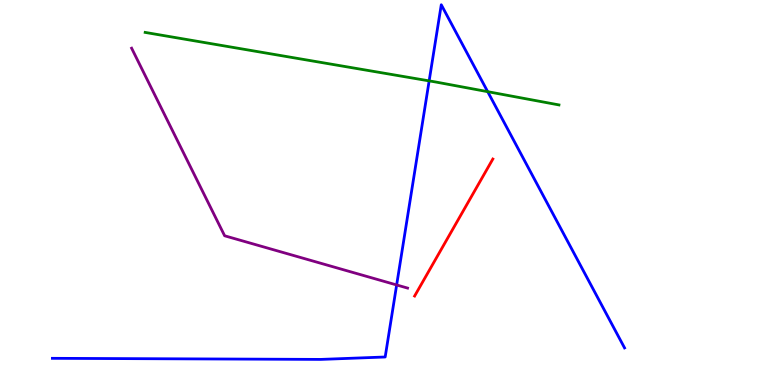[{'lines': ['blue', 'red'], 'intersections': []}, {'lines': ['green', 'red'], 'intersections': []}, {'lines': ['purple', 'red'], 'intersections': []}, {'lines': ['blue', 'green'], 'intersections': [{'x': 5.54, 'y': 7.9}, {'x': 6.29, 'y': 7.62}]}, {'lines': ['blue', 'purple'], 'intersections': [{'x': 5.12, 'y': 2.6}]}, {'lines': ['green', 'purple'], 'intersections': []}]